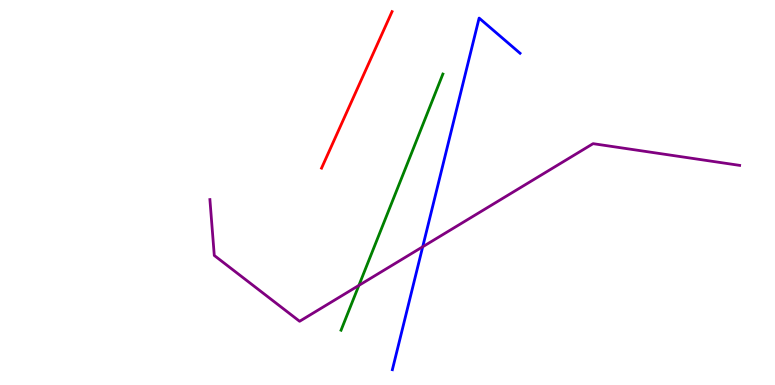[{'lines': ['blue', 'red'], 'intersections': []}, {'lines': ['green', 'red'], 'intersections': []}, {'lines': ['purple', 'red'], 'intersections': []}, {'lines': ['blue', 'green'], 'intersections': []}, {'lines': ['blue', 'purple'], 'intersections': [{'x': 5.45, 'y': 3.59}]}, {'lines': ['green', 'purple'], 'intersections': [{'x': 4.63, 'y': 2.59}]}]